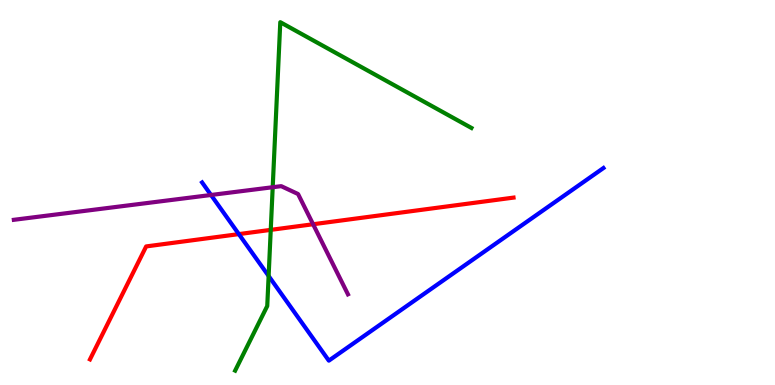[{'lines': ['blue', 'red'], 'intersections': [{'x': 3.08, 'y': 3.92}]}, {'lines': ['green', 'red'], 'intersections': [{'x': 3.49, 'y': 4.03}]}, {'lines': ['purple', 'red'], 'intersections': [{'x': 4.04, 'y': 4.18}]}, {'lines': ['blue', 'green'], 'intersections': [{'x': 3.47, 'y': 2.83}]}, {'lines': ['blue', 'purple'], 'intersections': [{'x': 2.72, 'y': 4.94}]}, {'lines': ['green', 'purple'], 'intersections': [{'x': 3.52, 'y': 5.14}]}]